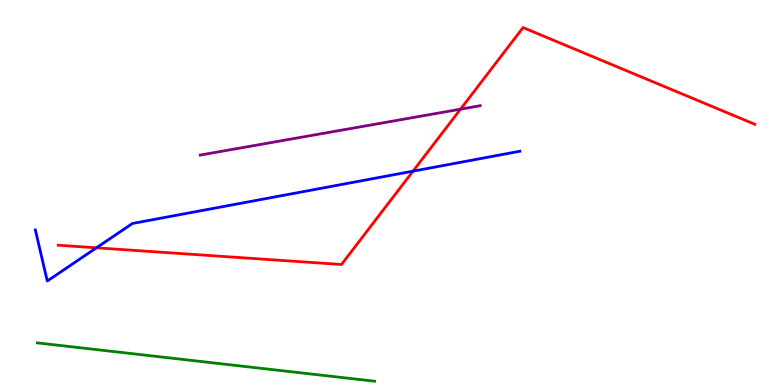[{'lines': ['blue', 'red'], 'intersections': [{'x': 1.24, 'y': 3.56}, {'x': 5.33, 'y': 5.55}]}, {'lines': ['green', 'red'], 'intersections': []}, {'lines': ['purple', 'red'], 'intersections': [{'x': 5.94, 'y': 7.16}]}, {'lines': ['blue', 'green'], 'intersections': []}, {'lines': ['blue', 'purple'], 'intersections': []}, {'lines': ['green', 'purple'], 'intersections': []}]